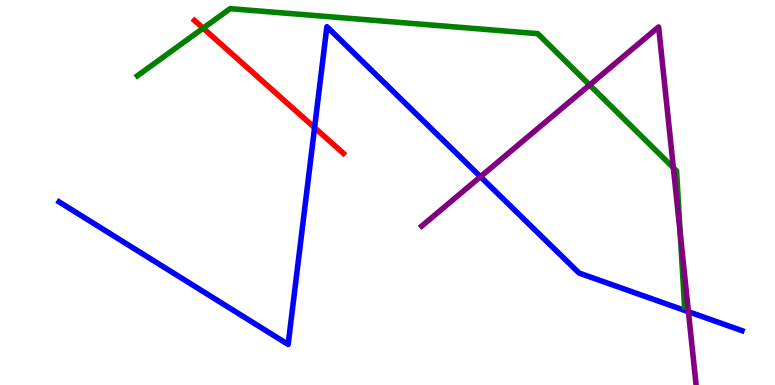[{'lines': ['blue', 'red'], 'intersections': [{'x': 4.06, 'y': 6.68}]}, {'lines': ['green', 'red'], 'intersections': [{'x': 2.62, 'y': 9.27}]}, {'lines': ['purple', 'red'], 'intersections': []}, {'lines': ['blue', 'green'], 'intersections': []}, {'lines': ['blue', 'purple'], 'intersections': [{'x': 6.2, 'y': 5.41}, {'x': 8.88, 'y': 1.9}]}, {'lines': ['green', 'purple'], 'intersections': [{'x': 7.61, 'y': 7.79}, {'x': 8.69, 'y': 5.64}, {'x': 8.78, 'y': 3.93}]}]